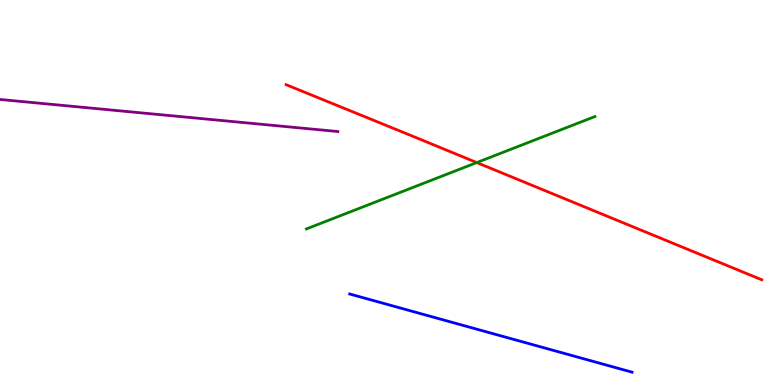[{'lines': ['blue', 'red'], 'intersections': []}, {'lines': ['green', 'red'], 'intersections': [{'x': 6.15, 'y': 5.78}]}, {'lines': ['purple', 'red'], 'intersections': []}, {'lines': ['blue', 'green'], 'intersections': []}, {'lines': ['blue', 'purple'], 'intersections': []}, {'lines': ['green', 'purple'], 'intersections': []}]